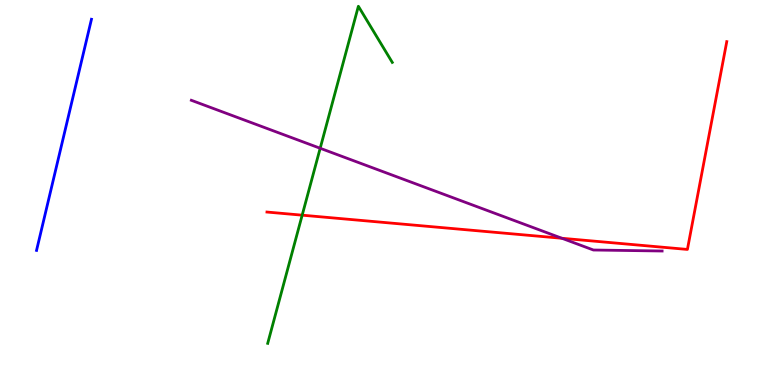[{'lines': ['blue', 'red'], 'intersections': []}, {'lines': ['green', 'red'], 'intersections': [{'x': 3.9, 'y': 4.41}]}, {'lines': ['purple', 'red'], 'intersections': [{'x': 7.25, 'y': 3.81}]}, {'lines': ['blue', 'green'], 'intersections': []}, {'lines': ['blue', 'purple'], 'intersections': []}, {'lines': ['green', 'purple'], 'intersections': [{'x': 4.13, 'y': 6.15}]}]